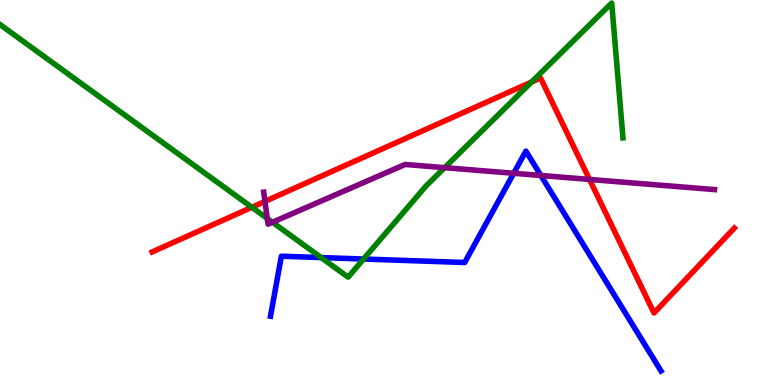[{'lines': ['blue', 'red'], 'intersections': []}, {'lines': ['green', 'red'], 'intersections': [{'x': 3.25, 'y': 4.62}, {'x': 6.86, 'y': 7.87}]}, {'lines': ['purple', 'red'], 'intersections': [{'x': 3.42, 'y': 4.77}, {'x': 7.61, 'y': 5.34}]}, {'lines': ['blue', 'green'], 'intersections': [{'x': 4.14, 'y': 3.31}, {'x': 4.69, 'y': 3.27}]}, {'lines': ['blue', 'purple'], 'intersections': [{'x': 6.63, 'y': 5.5}, {'x': 6.98, 'y': 5.44}]}, {'lines': ['green', 'purple'], 'intersections': [{'x': 3.45, 'y': 4.32}, {'x': 3.52, 'y': 4.23}, {'x': 5.74, 'y': 5.64}]}]